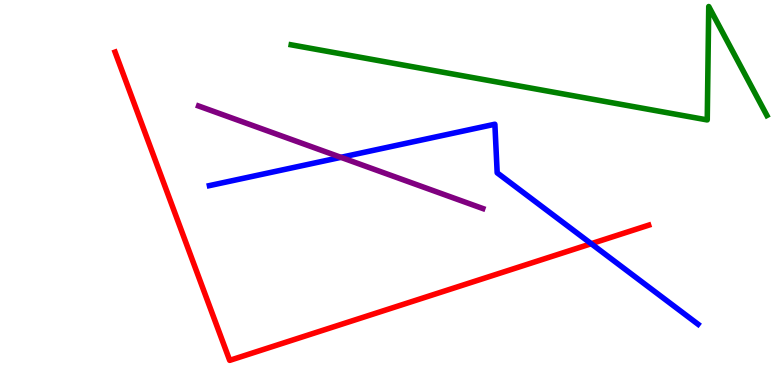[{'lines': ['blue', 'red'], 'intersections': [{'x': 7.63, 'y': 3.67}]}, {'lines': ['green', 'red'], 'intersections': []}, {'lines': ['purple', 'red'], 'intersections': []}, {'lines': ['blue', 'green'], 'intersections': []}, {'lines': ['blue', 'purple'], 'intersections': [{'x': 4.4, 'y': 5.91}]}, {'lines': ['green', 'purple'], 'intersections': []}]